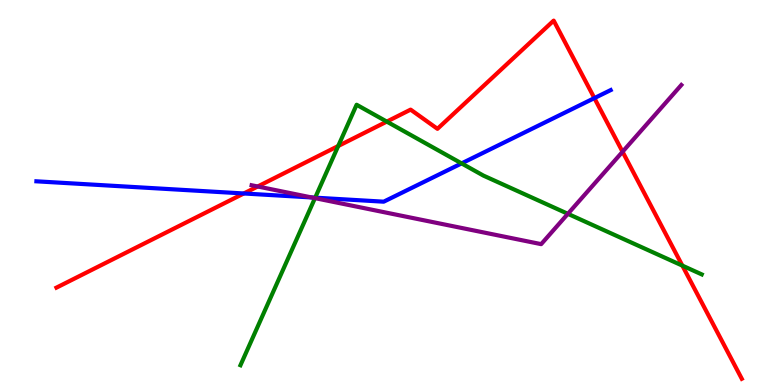[{'lines': ['blue', 'red'], 'intersections': [{'x': 3.15, 'y': 4.97}, {'x': 7.67, 'y': 7.45}]}, {'lines': ['green', 'red'], 'intersections': [{'x': 4.36, 'y': 6.21}, {'x': 4.99, 'y': 6.84}, {'x': 8.8, 'y': 3.1}]}, {'lines': ['purple', 'red'], 'intersections': [{'x': 3.33, 'y': 5.16}, {'x': 8.03, 'y': 6.06}]}, {'lines': ['blue', 'green'], 'intersections': [{'x': 4.07, 'y': 4.87}, {'x': 5.96, 'y': 5.76}]}, {'lines': ['blue', 'purple'], 'intersections': [{'x': 4.02, 'y': 4.87}]}, {'lines': ['green', 'purple'], 'intersections': [{'x': 4.06, 'y': 4.85}, {'x': 7.33, 'y': 4.45}]}]